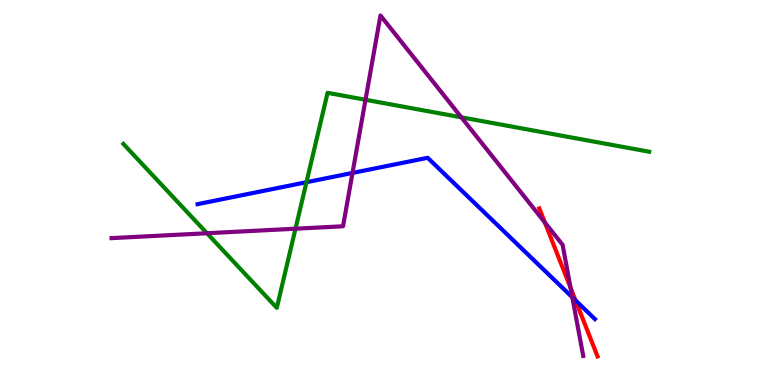[{'lines': ['blue', 'red'], 'intersections': [{'x': 7.43, 'y': 2.2}]}, {'lines': ['green', 'red'], 'intersections': []}, {'lines': ['purple', 'red'], 'intersections': [{'x': 7.03, 'y': 4.22}, {'x': 7.36, 'y': 2.52}]}, {'lines': ['blue', 'green'], 'intersections': [{'x': 3.95, 'y': 5.27}]}, {'lines': ['blue', 'purple'], 'intersections': [{'x': 4.55, 'y': 5.51}, {'x': 7.38, 'y': 2.28}]}, {'lines': ['green', 'purple'], 'intersections': [{'x': 2.67, 'y': 3.94}, {'x': 3.81, 'y': 4.06}, {'x': 4.72, 'y': 7.41}, {'x': 5.95, 'y': 6.95}]}]